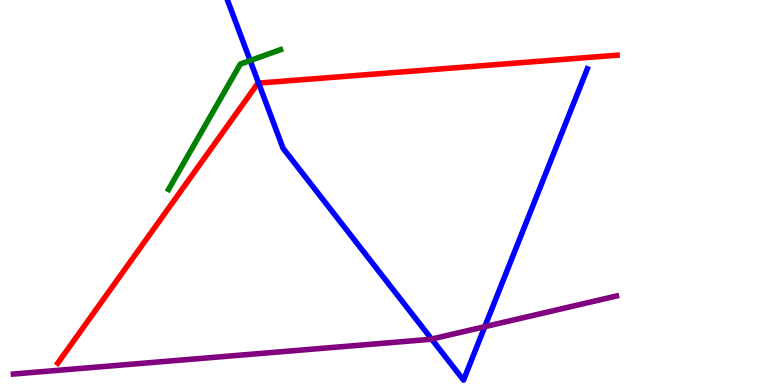[{'lines': ['blue', 'red'], 'intersections': [{'x': 3.34, 'y': 7.84}]}, {'lines': ['green', 'red'], 'intersections': []}, {'lines': ['purple', 'red'], 'intersections': []}, {'lines': ['blue', 'green'], 'intersections': [{'x': 3.23, 'y': 8.43}]}, {'lines': ['blue', 'purple'], 'intersections': [{'x': 5.57, 'y': 1.19}, {'x': 6.26, 'y': 1.51}]}, {'lines': ['green', 'purple'], 'intersections': []}]